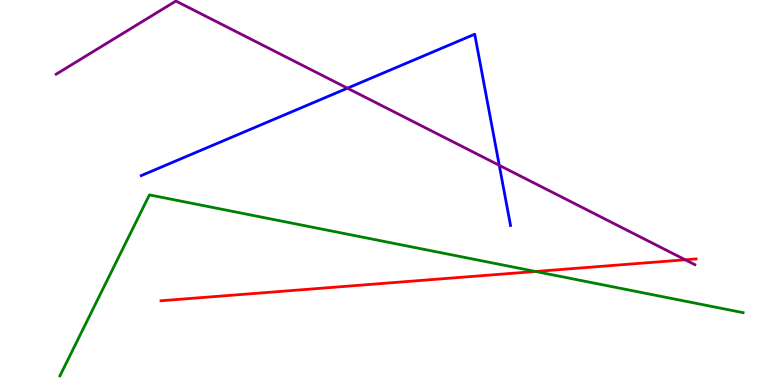[{'lines': ['blue', 'red'], 'intersections': []}, {'lines': ['green', 'red'], 'intersections': [{'x': 6.91, 'y': 2.95}]}, {'lines': ['purple', 'red'], 'intersections': [{'x': 8.84, 'y': 3.25}]}, {'lines': ['blue', 'green'], 'intersections': []}, {'lines': ['blue', 'purple'], 'intersections': [{'x': 4.48, 'y': 7.71}, {'x': 6.44, 'y': 5.71}]}, {'lines': ['green', 'purple'], 'intersections': []}]